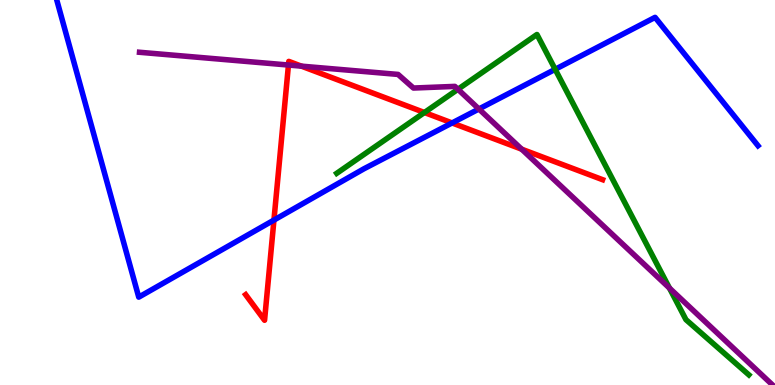[{'lines': ['blue', 'red'], 'intersections': [{'x': 3.53, 'y': 4.28}, {'x': 5.83, 'y': 6.81}]}, {'lines': ['green', 'red'], 'intersections': [{'x': 5.48, 'y': 7.08}]}, {'lines': ['purple', 'red'], 'intersections': [{'x': 3.72, 'y': 8.31}, {'x': 3.89, 'y': 8.28}, {'x': 6.73, 'y': 6.13}]}, {'lines': ['blue', 'green'], 'intersections': [{'x': 7.16, 'y': 8.2}]}, {'lines': ['blue', 'purple'], 'intersections': [{'x': 6.18, 'y': 7.17}]}, {'lines': ['green', 'purple'], 'intersections': [{'x': 5.91, 'y': 7.68}, {'x': 8.64, 'y': 2.52}]}]